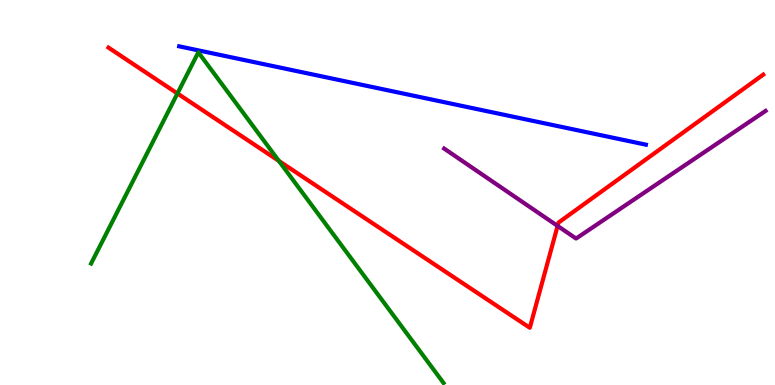[{'lines': ['blue', 'red'], 'intersections': []}, {'lines': ['green', 'red'], 'intersections': [{'x': 2.29, 'y': 7.57}, {'x': 3.6, 'y': 5.82}]}, {'lines': ['purple', 'red'], 'intersections': [{'x': 7.19, 'y': 4.13}]}, {'lines': ['blue', 'green'], 'intersections': []}, {'lines': ['blue', 'purple'], 'intersections': []}, {'lines': ['green', 'purple'], 'intersections': []}]